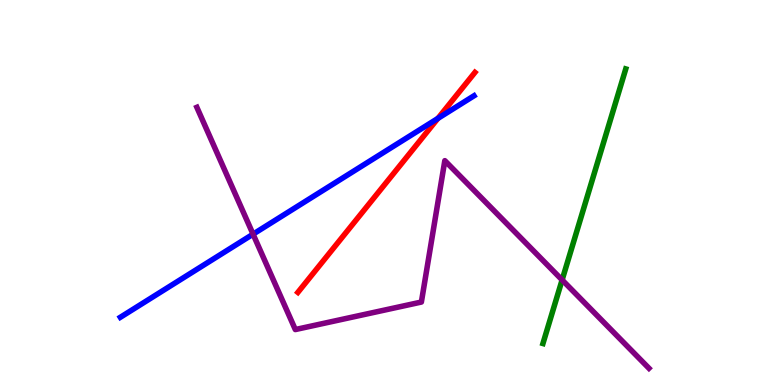[{'lines': ['blue', 'red'], 'intersections': [{'x': 5.65, 'y': 6.92}]}, {'lines': ['green', 'red'], 'intersections': []}, {'lines': ['purple', 'red'], 'intersections': []}, {'lines': ['blue', 'green'], 'intersections': []}, {'lines': ['blue', 'purple'], 'intersections': [{'x': 3.27, 'y': 3.92}]}, {'lines': ['green', 'purple'], 'intersections': [{'x': 7.25, 'y': 2.73}]}]